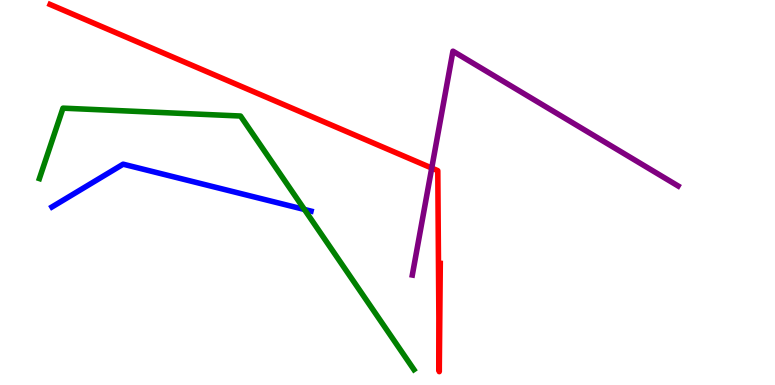[{'lines': ['blue', 'red'], 'intersections': []}, {'lines': ['green', 'red'], 'intersections': []}, {'lines': ['purple', 'red'], 'intersections': [{'x': 5.57, 'y': 5.64}]}, {'lines': ['blue', 'green'], 'intersections': [{'x': 3.93, 'y': 4.56}]}, {'lines': ['blue', 'purple'], 'intersections': []}, {'lines': ['green', 'purple'], 'intersections': []}]